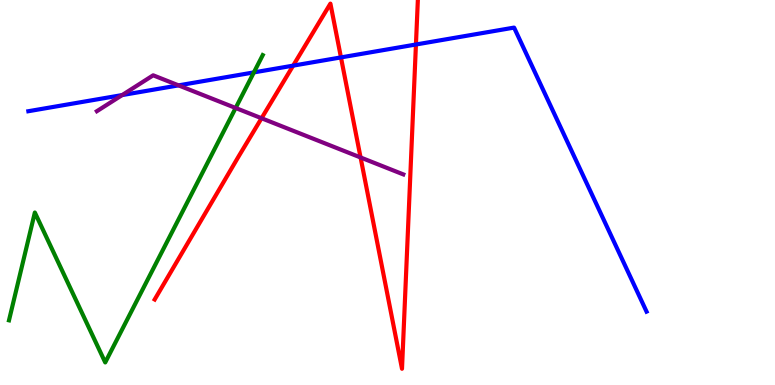[{'lines': ['blue', 'red'], 'intersections': [{'x': 3.78, 'y': 8.3}, {'x': 4.4, 'y': 8.51}, {'x': 5.37, 'y': 8.84}]}, {'lines': ['green', 'red'], 'intersections': []}, {'lines': ['purple', 'red'], 'intersections': [{'x': 3.37, 'y': 6.93}, {'x': 4.65, 'y': 5.91}]}, {'lines': ['blue', 'green'], 'intersections': [{'x': 3.28, 'y': 8.12}]}, {'lines': ['blue', 'purple'], 'intersections': [{'x': 1.58, 'y': 7.53}, {'x': 2.3, 'y': 7.78}]}, {'lines': ['green', 'purple'], 'intersections': [{'x': 3.04, 'y': 7.2}]}]